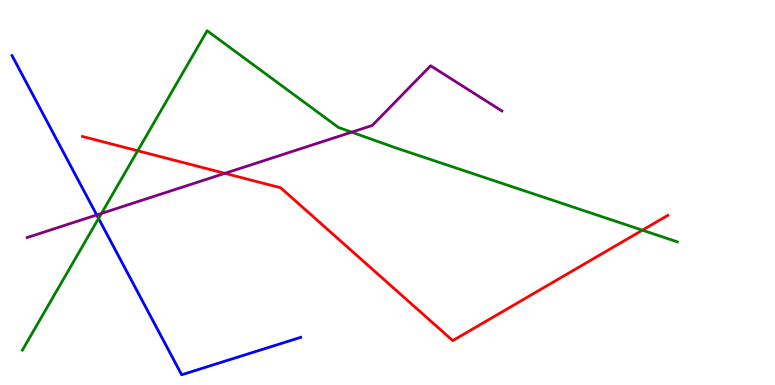[{'lines': ['blue', 'red'], 'intersections': []}, {'lines': ['green', 'red'], 'intersections': [{'x': 1.78, 'y': 6.08}, {'x': 8.29, 'y': 4.02}]}, {'lines': ['purple', 'red'], 'intersections': [{'x': 2.9, 'y': 5.5}]}, {'lines': ['blue', 'green'], 'intersections': [{'x': 1.27, 'y': 4.33}]}, {'lines': ['blue', 'purple'], 'intersections': [{'x': 1.25, 'y': 4.42}]}, {'lines': ['green', 'purple'], 'intersections': [{'x': 1.31, 'y': 4.46}, {'x': 4.54, 'y': 6.57}]}]